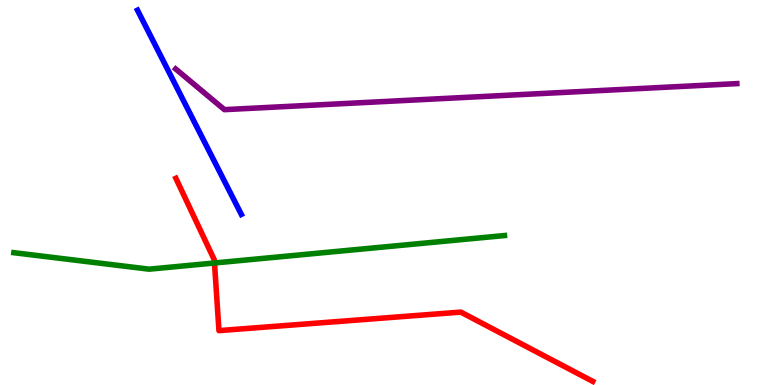[{'lines': ['blue', 'red'], 'intersections': []}, {'lines': ['green', 'red'], 'intersections': [{'x': 2.77, 'y': 3.17}]}, {'lines': ['purple', 'red'], 'intersections': []}, {'lines': ['blue', 'green'], 'intersections': []}, {'lines': ['blue', 'purple'], 'intersections': []}, {'lines': ['green', 'purple'], 'intersections': []}]